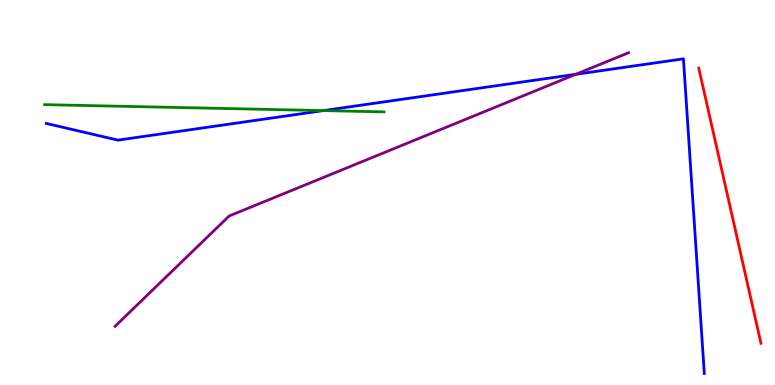[{'lines': ['blue', 'red'], 'intersections': []}, {'lines': ['green', 'red'], 'intersections': []}, {'lines': ['purple', 'red'], 'intersections': []}, {'lines': ['blue', 'green'], 'intersections': [{'x': 4.17, 'y': 7.13}]}, {'lines': ['blue', 'purple'], 'intersections': [{'x': 7.43, 'y': 8.07}]}, {'lines': ['green', 'purple'], 'intersections': []}]